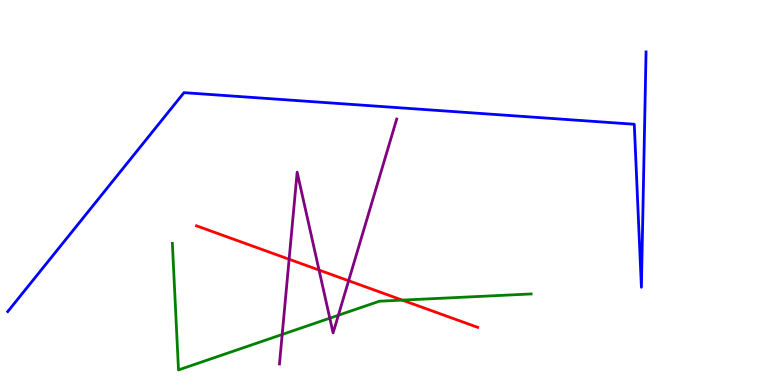[{'lines': ['blue', 'red'], 'intersections': []}, {'lines': ['green', 'red'], 'intersections': [{'x': 5.19, 'y': 2.2}]}, {'lines': ['purple', 'red'], 'intersections': [{'x': 3.73, 'y': 3.27}, {'x': 4.12, 'y': 2.99}, {'x': 4.5, 'y': 2.71}]}, {'lines': ['blue', 'green'], 'intersections': []}, {'lines': ['blue', 'purple'], 'intersections': []}, {'lines': ['green', 'purple'], 'intersections': [{'x': 3.64, 'y': 1.31}, {'x': 4.26, 'y': 1.74}, {'x': 4.37, 'y': 1.81}]}]